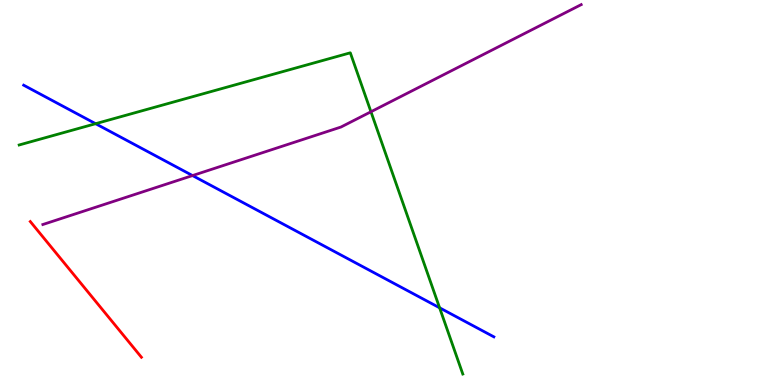[{'lines': ['blue', 'red'], 'intersections': []}, {'lines': ['green', 'red'], 'intersections': []}, {'lines': ['purple', 'red'], 'intersections': []}, {'lines': ['blue', 'green'], 'intersections': [{'x': 1.23, 'y': 6.79}, {'x': 5.67, 'y': 2.01}]}, {'lines': ['blue', 'purple'], 'intersections': [{'x': 2.48, 'y': 5.44}]}, {'lines': ['green', 'purple'], 'intersections': [{'x': 4.79, 'y': 7.1}]}]